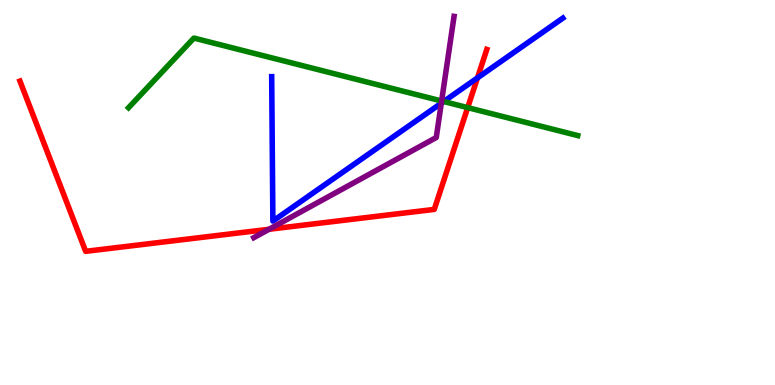[{'lines': ['blue', 'red'], 'intersections': [{'x': 6.16, 'y': 7.98}]}, {'lines': ['green', 'red'], 'intersections': [{'x': 6.03, 'y': 7.2}]}, {'lines': ['purple', 'red'], 'intersections': [{'x': 3.47, 'y': 4.04}]}, {'lines': ['blue', 'green'], 'intersections': [{'x': 5.73, 'y': 7.36}]}, {'lines': ['blue', 'purple'], 'intersections': [{'x': 5.69, 'y': 7.32}]}, {'lines': ['green', 'purple'], 'intersections': [{'x': 5.7, 'y': 7.38}]}]